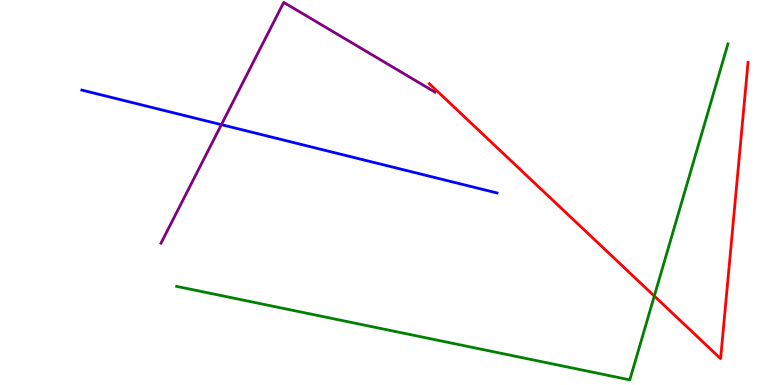[{'lines': ['blue', 'red'], 'intersections': []}, {'lines': ['green', 'red'], 'intersections': [{'x': 8.44, 'y': 2.31}]}, {'lines': ['purple', 'red'], 'intersections': []}, {'lines': ['blue', 'green'], 'intersections': []}, {'lines': ['blue', 'purple'], 'intersections': [{'x': 2.86, 'y': 6.76}]}, {'lines': ['green', 'purple'], 'intersections': []}]